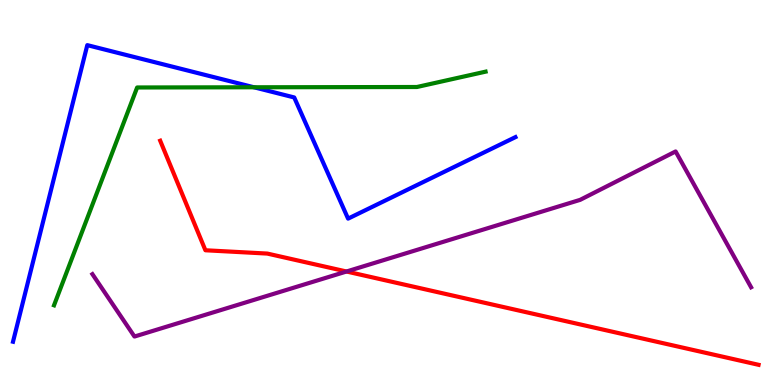[{'lines': ['blue', 'red'], 'intersections': []}, {'lines': ['green', 'red'], 'intersections': []}, {'lines': ['purple', 'red'], 'intersections': [{'x': 4.47, 'y': 2.95}]}, {'lines': ['blue', 'green'], 'intersections': [{'x': 3.28, 'y': 7.73}]}, {'lines': ['blue', 'purple'], 'intersections': []}, {'lines': ['green', 'purple'], 'intersections': []}]